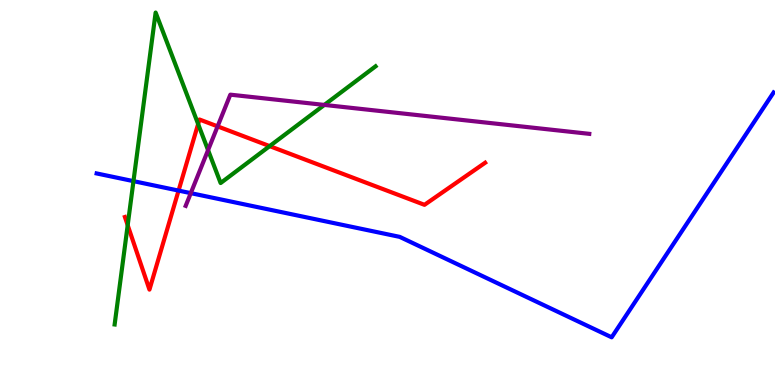[{'lines': ['blue', 'red'], 'intersections': [{'x': 2.3, 'y': 5.05}]}, {'lines': ['green', 'red'], 'intersections': [{'x': 1.65, 'y': 4.15}, {'x': 2.56, 'y': 6.78}, {'x': 3.48, 'y': 6.2}]}, {'lines': ['purple', 'red'], 'intersections': [{'x': 2.81, 'y': 6.72}]}, {'lines': ['blue', 'green'], 'intersections': [{'x': 1.72, 'y': 5.29}]}, {'lines': ['blue', 'purple'], 'intersections': [{'x': 2.46, 'y': 4.98}]}, {'lines': ['green', 'purple'], 'intersections': [{'x': 2.68, 'y': 6.1}, {'x': 4.18, 'y': 7.27}]}]